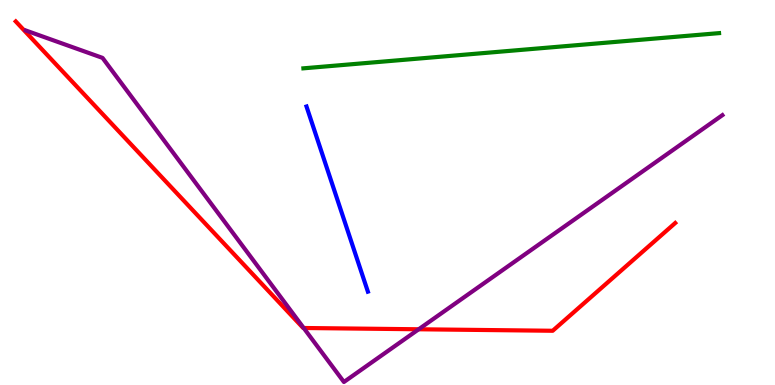[{'lines': ['blue', 'red'], 'intersections': []}, {'lines': ['green', 'red'], 'intersections': []}, {'lines': ['purple', 'red'], 'intersections': [{'x': 3.92, 'y': 1.48}, {'x': 5.4, 'y': 1.45}]}, {'lines': ['blue', 'green'], 'intersections': []}, {'lines': ['blue', 'purple'], 'intersections': []}, {'lines': ['green', 'purple'], 'intersections': []}]